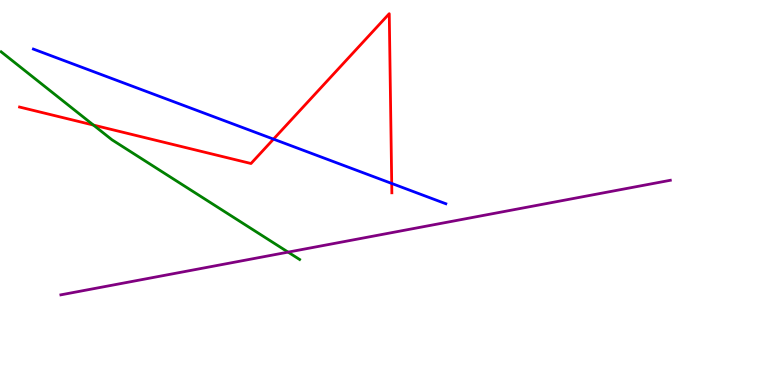[{'lines': ['blue', 'red'], 'intersections': [{'x': 3.53, 'y': 6.39}, {'x': 5.05, 'y': 5.23}]}, {'lines': ['green', 'red'], 'intersections': [{'x': 1.21, 'y': 6.75}]}, {'lines': ['purple', 'red'], 'intersections': []}, {'lines': ['blue', 'green'], 'intersections': []}, {'lines': ['blue', 'purple'], 'intersections': []}, {'lines': ['green', 'purple'], 'intersections': [{'x': 3.72, 'y': 3.45}]}]